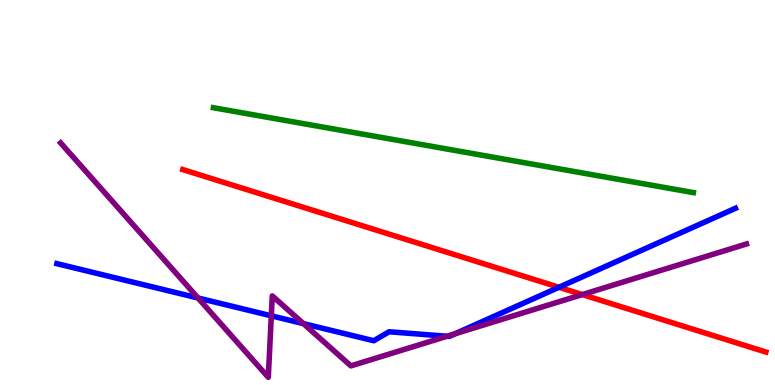[{'lines': ['blue', 'red'], 'intersections': [{'x': 7.21, 'y': 2.54}]}, {'lines': ['green', 'red'], 'intersections': []}, {'lines': ['purple', 'red'], 'intersections': [{'x': 7.51, 'y': 2.35}]}, {'lines': ['blue', 'green'], 'intersections': []}, {'lines': ['blue', 'purple'], 'intersections': [{'x': 2.56, 'y': 2.26}, {'x': 3.5, 'y': 1.8}, {'x': 3.92, 'y': 1.59}, {'x': 5.77, 'y': 1.27}, {'x': 5.87, 'y': 1.33}]}, {'lines': ['green', 'purple'], 'intersections': []}]